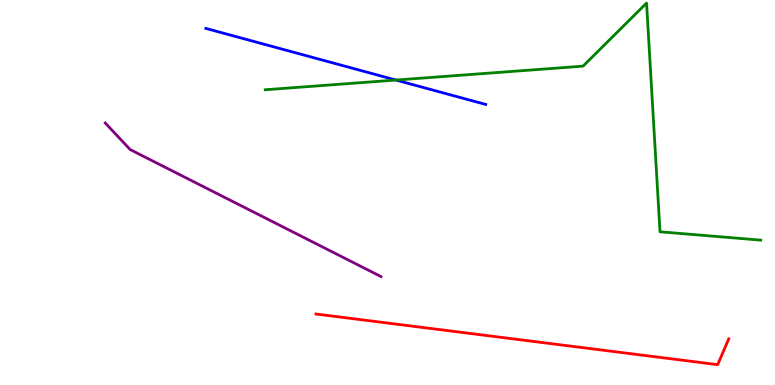[{'lines': ['blue', 'red'], 'intersections': []}, {'lines': ['green', 'red'], 'intersections': []}, {'lines': ['purple', 'red'], 'intersections': []}, {'lines': ['blue', 'green'], 'intersections': [{'x': 5.11, 'y': 7.92}]}, {'lines': ['blue', 'purple'], 'intersections': []}, {'lines': ['green', 'purple'], 'intersections': []}]